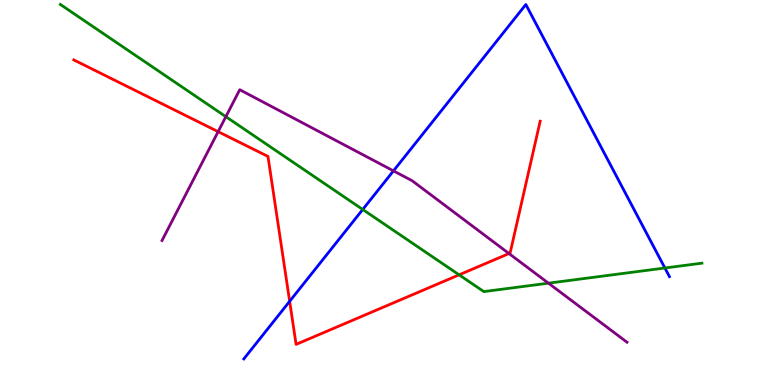[{'lines': ['blue', 'red'], 'intersections': [{'x': 3.74, 'y': 2.17}]}, {'lines': ['green', 'red'], 'intersections': [{'x': 5.92, 'y': 2.86}]}, {'lines': ['purple', 'red'], 'intersections': [{'x': 2.81, 'y': 6.58}, {'x': 6.57, 'y': 3.41}]}, {'lines': ['blue', 'green'], 'intersections': [{'x': 4.68, 'y': 4.56}, {'x': 8.58, 'y': 3.04}]}, {'lines': ['blue', 'purple'], 'intersections': [{'x': 5.08, 'y': 5.56}]}, {'lines': ['green', 'purple'], 'intersections': [{'x': 2.91, 'y': 6.97}, {'x': 7.08, 'y': 2.64}]}]